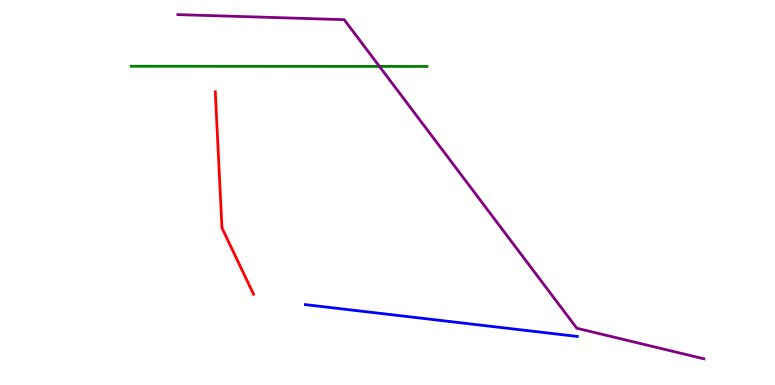[{'lines': ['blue', 'red'], 'intersections': []}, {'lines': ['green', 'red'], 'intersections': []}, {'lines': ['purple', 'red'], 'intersections': []}, {'lines': ['blue', 'green'], 'intersections': []}, {'lines': ['blue', 'purple'], 'intersections': []}, {'lines': ['green', 'purple'], 'intersections': [{'x': 4.9, 'y': 8.27}]}]